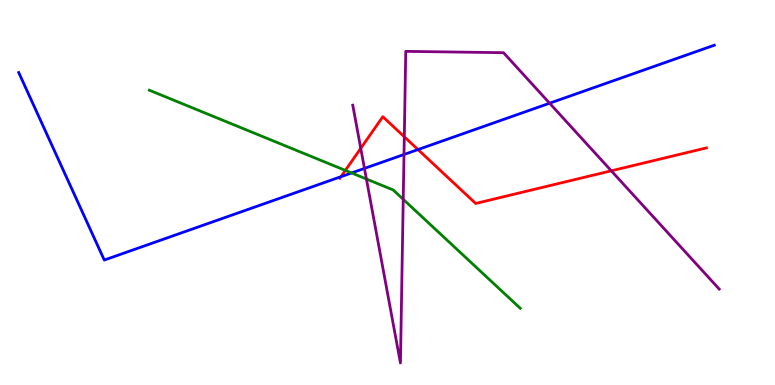[{'lines': ['blue', 'red'], 'intersections': [{'x': 4.4, 'y': 5.41}, {'x': 5.39, 'y': 6.12}]}, {'lines': ['green', 'red'], 'intersections': [{'x': 4.46, 'y': 5.57}]}, {'lines': ['purple', 'red'], 'intersections': [{'x': 4.65, 'y': 6.15}, {'x': 5.22, 'y': 6.45}, {'x': 7.89, 'y': 5.56}]}, {'lines': ['blue', 'green'], 'intersections': [{'x': 4.54, 'y': 5.51}]}, {'lines': ['blue', 'purple'], 'intersections': [{'x': 4.7, 'y': 5.63}, {'x': 5.21, 'y': 5.99}, {'x': 7.09, 'y': 7.32}]}, {'lines': ['green', 'purple'], 'intersections': [{'x': 4.73, 'y': 5.35}, {'x': 5.2, 'y': 4.82}]}]